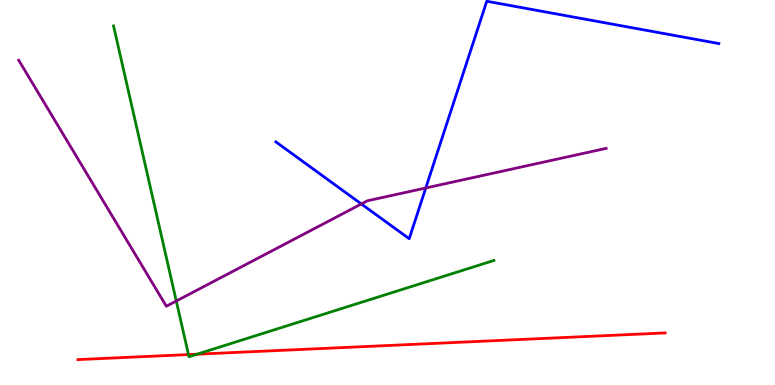[{'lines': ['blue', 'red'], 'intersections': []}, {'lines': ['green', 'red'], 'intersections': [{'x': 2.43, 'y': 0.79}, {'x': 2.54, 'y': 0.8}]}, {'lines': ['purple', 'red'], 'intersections': []}, {'lines': ['blue', 'green'], 'intersections': []}, {'lines': ['blue', 'purple'], 'intersections': [{'x': 4.66, 'y': 4.7}, {'x': 5.49, 'y': 5.12}]}, {'lines': ['green', 'purple'], 'intersections': [{'x': 2.27, 'y': 2.18}]}]